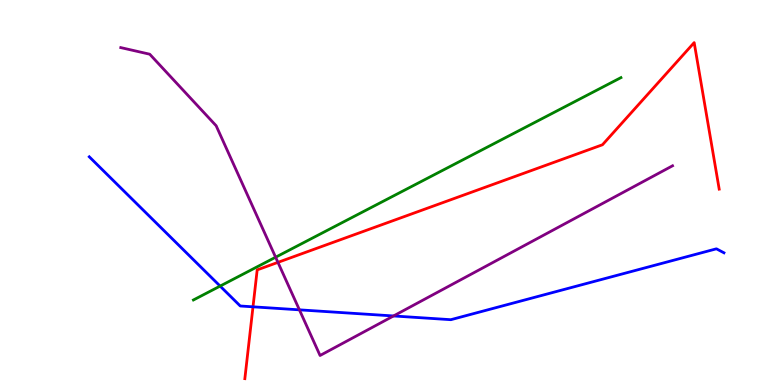[{'lines': ['blue', 'red'], 'intersections': [{'x': 3.26, 'y': 2.03}]}, {'lines': ['green', 'red'], 'intersections': []}, {'lines': ['purple', 'red'], 'intersections': [{'x': 3.59, 'y': 3.19}]}, {'lines': ['blue', 'green'], 'intersections': [{'x': 2.84, 'y': 2.57}]}, {'lines': ['blue', 'purple'], 'intersections': [{'x': 3.86, 'y': 1.95}, {'x': 5.08, 'y': 1.79}]}, {'lines': ['green', 'purple'], 'intersections': [{'x': 3.56, 'y': 3.32}]}]